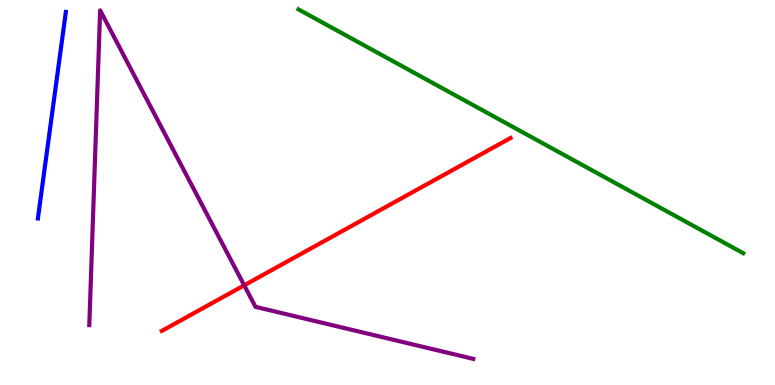[{'lines': ['blue', 'red'], 'intersections': []}, {'lines': ['green', 'red'], 'intersections': []}, {'lines': ['purple', 'red'], 'intersections': [{'x': 3.15, 'y': 2.59}]}, {'lines': ['blue', 'green'], 'intersections': []}, {'lines': ['blue', 'purple'], 'intersections': []}, {'lines': ['green', 'purple'], 'intersections': []}]